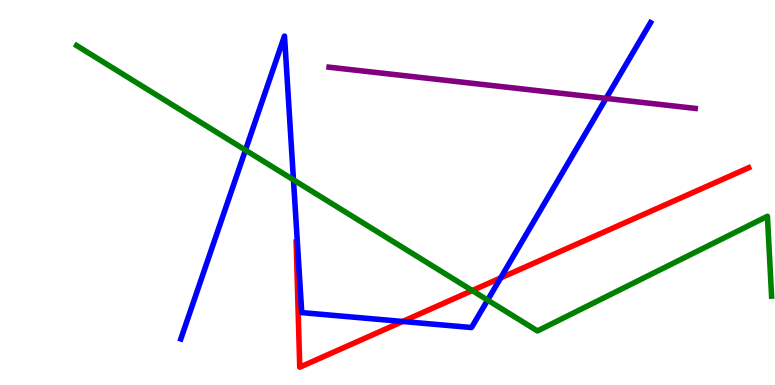[{'lines': ['blue', 'red'], 'intersections': [{'x': 5.2, 'y': 1.65}, {'x': 6.46, 'y': 2.78}]}, {'lines': ['green', 'red'], 'intersections': [{'x': 6.09, 'y': 2.45}]}, {'lines': ['purple', 'red'], 'intersections': []}, {'lines': ['blue', 'green'], 'intersections': [{'x': 3.17, 'y': 6.1}, {'x': 3.79, 'y': 5.33}, {'x': 6.29, 'y': 2.21}]}, {'lines': ['blue', 'purple'], 'intersections': [{'x': 7.82, 'y': 7.44}]}, {'lines': ['green', 'purple'], 'intersections': []}]